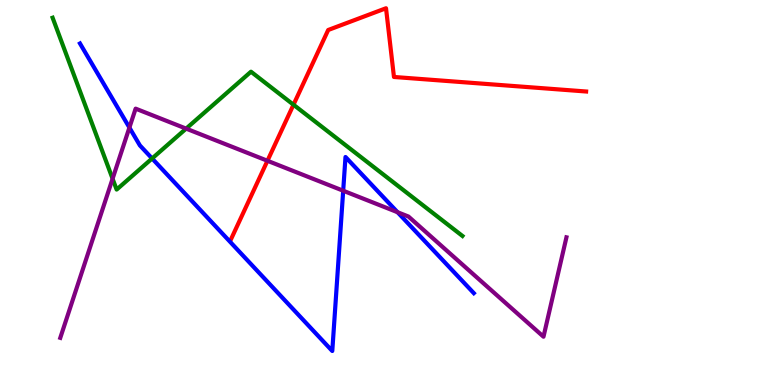[{'lines': ['blue', 'red'], 'intersections': []}, {'lines': ['green', 'red'], 'intersections': [{'x': 3.79, 'y': 7.28}]}, {'lines': ['purple', 'red'], 'intersections': [{'x': 3.45, 'y': 5.82}]}, {'lines': ['blue', 'green'], 'intersections': [{'x': 1.96, 'y': 5.88}]}, {'lines': ['blue', 'purple'], 'intersections': [{'x': 1.67, 'y': 6.69}, {'x': 4.43, 'y': 5.05}, {'x': 5.13, 'y': 4.49}]}, {'lines': ['green', 'purple'], 'intersections': [{'x': 1.45, 'y': 5.36}, {'x': 2.4, 'y': 6.66}]}]